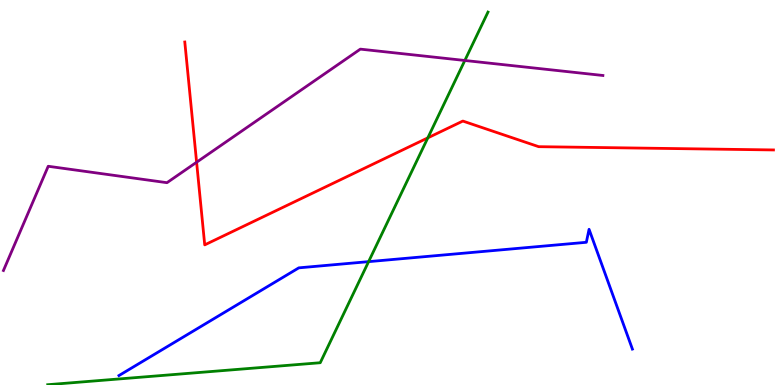[{'lines': ['blue', 'red'], 'intersections': []}, {'lines': ['green', 'red'], 'intersections': [{'x': 5.52, 'y': 6.42}]}, {'lines': ['purple', 'red'], 'intersections': [{'x': 2.54, 'y': 5.79}]}, {'lines': ['blue', 'green'], 'intersections': [{'x': 4.76, 'y': 3.2}]}, {'lines': ['blue', 'purple'], 'intersections': []}, {'lines': ['green', 'purple'], 'intersections': [{'x': 6.0, 'y': 8.43}]}]